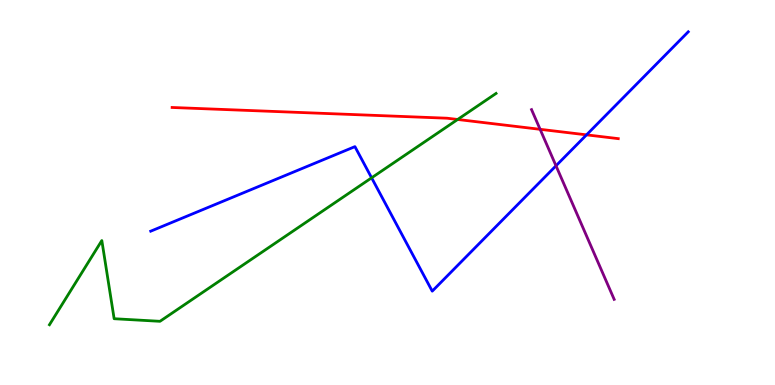[{'lines': ['blue', 'red'], 'intersections': [{'x': 7.57, 'y': 6.5}]}, {'lines': ['green', 'red'], 'intersections': [{'x': 5.91, 'y': 6.9}]}, {'lines': ['purple', 'red'], 'intersections': [{'x': 6.97, 'y': 6.64}]}, {'lines': ['blue', 'green'], 'intersections': [{'x': 4.79, 'y': 5.38}]}, {'lines': ['blue', 'purple'], 'intersections': [{'x': 7.17, 'y': 5.69}]}, {'lines': ['green', 'purple'], 'intersections': []}]